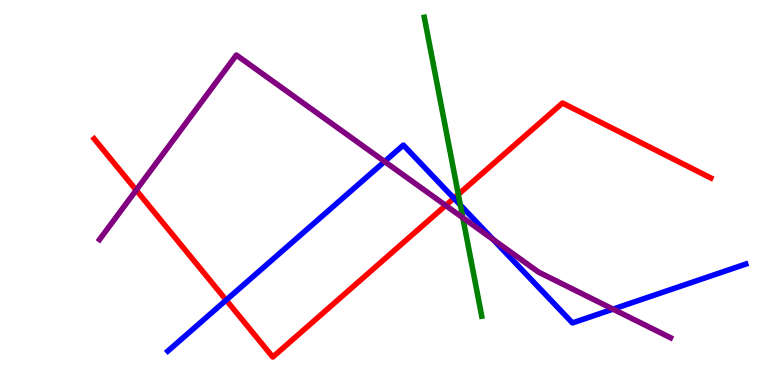[{'lines': ['blue', 'red'], 'intersections': [{'x': 2.92, 'y': 2.21}, {'x': 5.86, 'y': 4.85}]}, {'lines': ['green', 'red'], 'intersections': [{'x': 5.91, 'y': 4.95}]}, {'lines': ['purple', 'red'], 'intersections': [{'x': 1.76, 'y': 5.06}, {'x': 5.75, 'y': 4.66}]}, {'lines': ['blue', 'green'], 'intersections': [{'x': 5.94, 'y': 4.67}]}, {'lines': ['blue', 'purple'], 'intersections': [{'x': 4.96, 'y': 5.8}, {'x': 6.36, 'y': 3.78}, {'x': 7.91, 'y': 1.97}]}, {'lines': ['green', 'purple'], 'intersections': [{'x': 5.97, 'y': 4.35}]}]